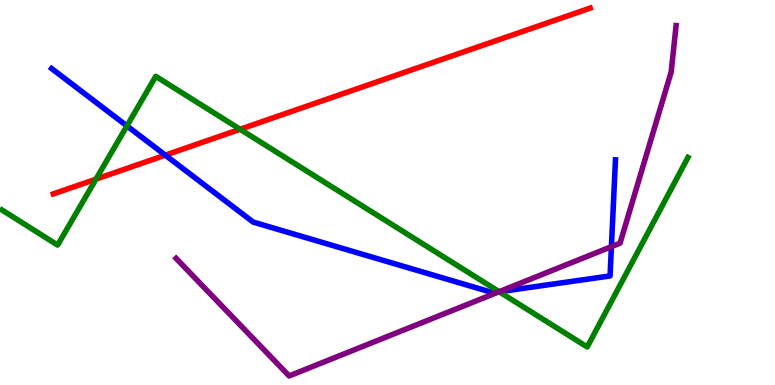[{'lines': ['blue', 'red'], 'intersections': [{'x': 2.13, 'y': 5.97}]}, {'lines': ['green', 'red'], 'intersections': [{'x': 1.24, 'y': 5.35}, {'x': 3.1, 'y': 6.64}]}, {'lines': ['purple', 'red'], 'intersections': []}, {'lines': ['blue', 'green'], 'intersections': [{'x': 1.64, 'y': 6.73}, {'x': 6.44, 'y': 2.42}]}, {'lines': ['blue', 'purple'], 'intersections': [{'x': 6.44, 'y': 2.42}, {'x': 7.89, 'y': 3.59}]}, {'lines': ['green', 'purple'], 'intersections': [{'x': 6.44, 'y': 2.42}]}]